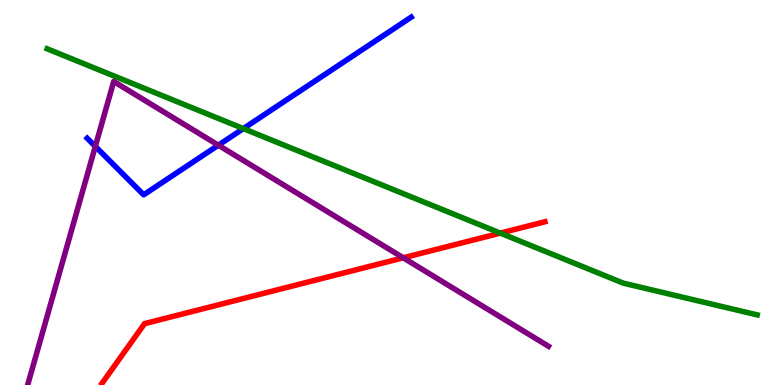[{'lines': ['blue', 'red'], 'intersections': []}, {'lines': ['green', 'red'], 'intersections': [{'x': 6.46, 'y': 3.95}]}, {'lines': ['purple', 'red'], 'intersections': [{'x': 5.2, 'y': 3.3}]}, {'lines': ['blue', 'green'], 'intersections': [{'x': 3.14, 'y': 6.66}]}, {'lines': ['blue', 'purple'], 'intersections': [{'x': 1.23, 'y': 6.2}, {'x': 2.82, 'y': 6.23}]}, {'lines': ['green', 'purple'], 'intersections': []}]